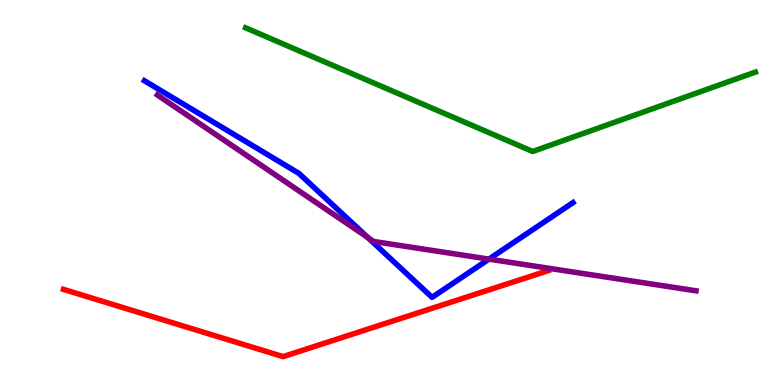[{'lines': ['blue', 'red'], 'intersections': []}, {'lines': ['green', 'red'], 'intersections': []}, {'lines': ['purple', 'red'], 'intersections': []}, {'lines': ['blue', 'green'], 'intersections': []}, {'lines': ['blue', 'purple'], 'intersections': [{'x': 4.75, 'y': 3.83}, {'x': 6.31, 'y': 3.27}]}, {'lines': ['green', 'purple'], 'intersections': []}]